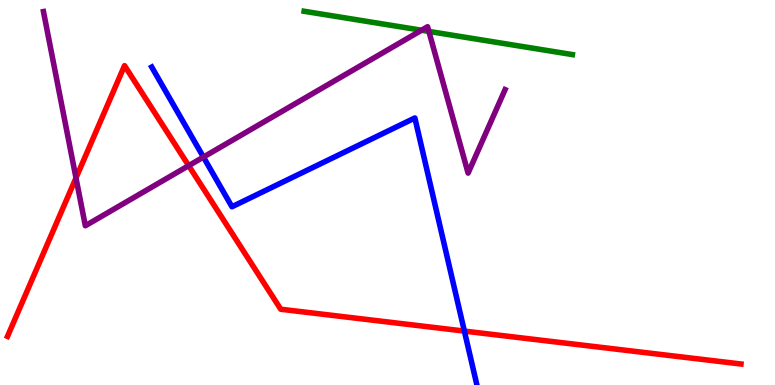[{'lines': ['blue', 'red'], 'intersections': [{'x': 5.99, 'y': 1.4}]}, {'lines': ['green', 'red'], 'intersections': []}, {'lines': ['purple', 'red'], 'intersections': [{'x': 0.98, 'y': 5.38}, {'x': 2.43, 'y': 5.7}]}, {'lines': ['blue', 'green'], 'intersections': []}, {'lines': ['blue', 'purple'], 'intersections': [{'x': 2.62, 'y': 5.92}]}, {'lines': ['green', 'purple'], 'intersections': [{'x': 5.44, 'y': 9.21}, {'x': 5.53, 'y': 9.18}]}]